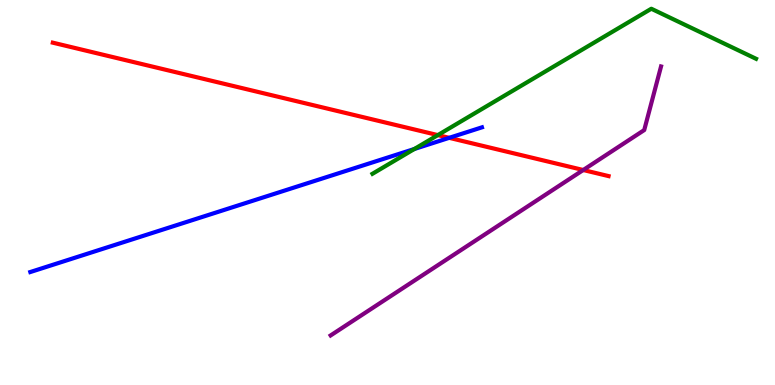[{'lines': ['blue', 'red'], 'intersections': [{'x': 5.8, 'y': 6.42}]}, {'lines': ['green', 'red'], 'intersections': [{'x': 5.65, 'y': 6.49}]}, {'lines': ['purple', 'red'], 'intersections': [{'x': 7.53, 'y': 5.58}]}, {'lines': ['blue', 'green'], 'intersections': [{'x': 5.35, 'y': 6.13}]}, {'lines': ['blue', 'purple'], 'intersections': []}, {'lines': ['green', 'purple'], 'intersections': []}]